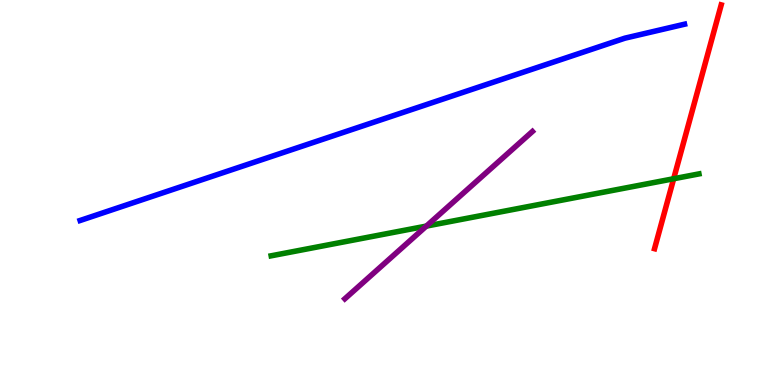[{'lines': ['blue', 'red'], 'intersections': []}, {'lines': ['green', 'red'], 'intersections': [{'x': 8.69, 'y': 5.36}]}, {'lines': ['purple', 'red'], 'intersections': []}, {'lines': ['blue', 'green'], 'intersections': []}, {'lines': ['blue', 'purple'], 'intersections': []}, {'lines': ['green', 'purple'], 'intersections': [{'x': 5.5, 'y': 4.13}]}]